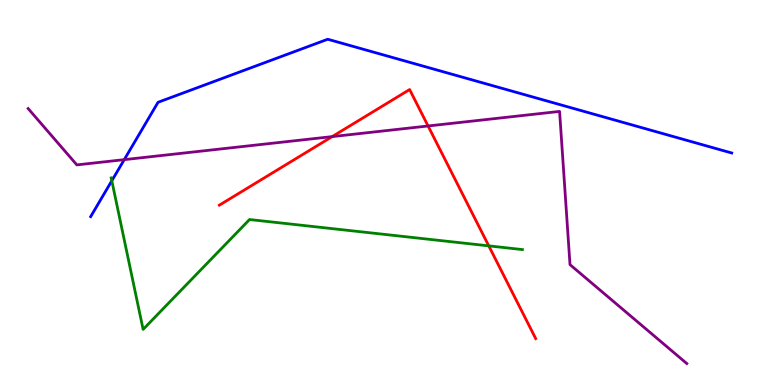[{'lines': ['blue', 'red'], 'intersections': []}, {'lines': ['green', 'red'], 'intersections': [{'x': 6.31, 'y': 3.61}]}, {'lines': ['purple', 'red'], 'intersections': [{'x': 4.29, 'y': 6.45}, {'x': 5.52, 'y': 6.73}]}, {'lines': ['blue', 'green'], 'intersections': [{'x': 1.44, 'y': 5.3}]}, {'lines': ['blue', 'purple'], 'intersections': [{'x': 1.6, 'y': 5.85}]}, {'lines': ['green', 'purple'], 'intersections': []}]